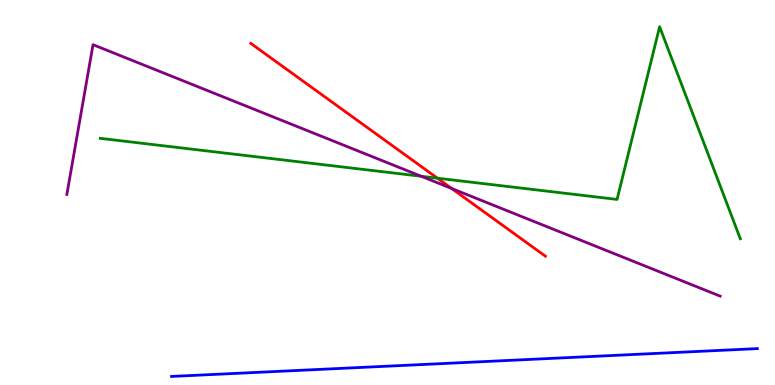[{'lines': ['blue', 'red'], 'intersections': []}, {'lines': ['green', 'red'], 'intersections': [{'x': 5.64, 'y': 5.37}]}, {'lines': ['purple', 'red'], 'intersections': [{'x': 5.83, 'y': 5.1}]}, {'lines': ['blue', 'green'], 'intersections': []}, {'lines': ['blue', 'purple'], 'intersections': []}, {'lines': ['green', 'purple'], 'intersections': [{'x': 5.44, 'y': 5.42}]}]